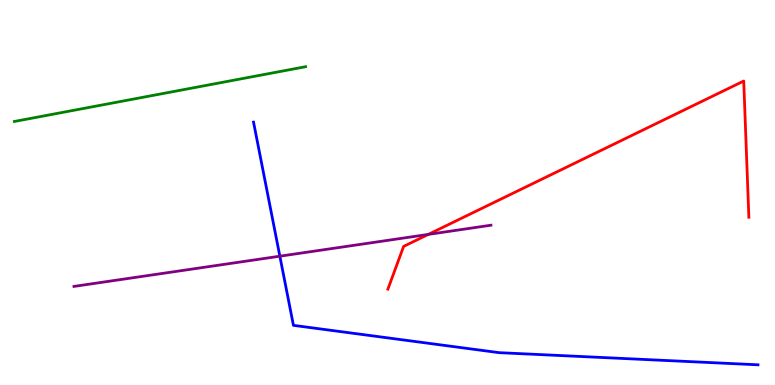[{'lines': ['blue', 'red'], 'intersections': []}, {'lines': ['green', 'red'], 'intersections': []}, {'lines': ['purple', 'red'], 'intersections': [{'x': 5.53, 'y': 3.91}]}, {'lines': ['blue', 'green'], 'intersections': []}, {'lines': ['blue', 'purple'], 'intersections': [{'x': 3.61, 'y': 3.35}]}, {'lines': ['green', 'purple'], 'intersections': []}]